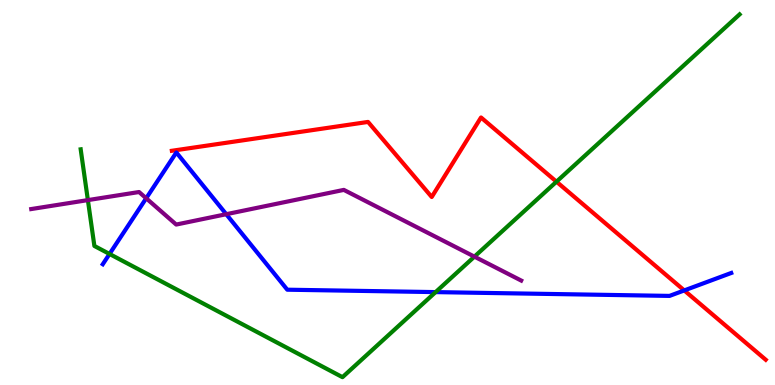[{'lines': ['blue', 'red'], 'intersections': [{'x': 8.83, 'y': 2.46}]}, {'lines': ['green', 'red'], 'intersections': [{'x': 7.18, 'y': 5.28}]}, {'lines': ['purple', 'red'], 'intersections': []}, {'lines': ['blue', 'green'], 'intersections': [{'x': 1.41, 'y': 3.4}, {'x': 5.62, 'y': 2.41}]}, {'lines': ['blue', 'purple'], 'intersections': [{'x': 1.89, 'y': 4.85}, {'x': 2.92, 'y': 4.44}]}, {'lines': ['green', 'purple'], 'intersections': [{'x': 1.13, 'y': 4.8}, {'x': 6.12, 'y': 3.33}]}]